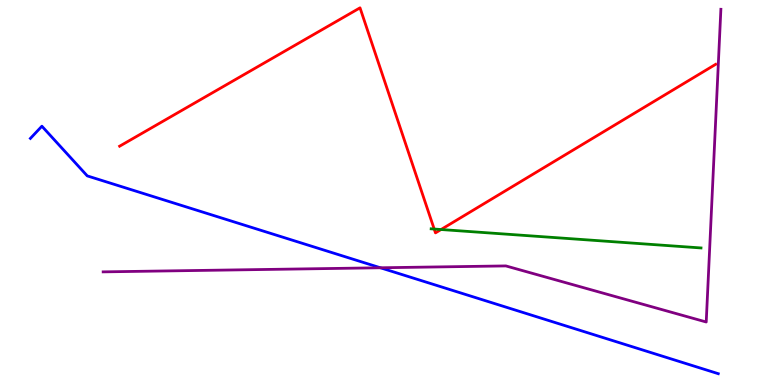[{'lines': ['blue', 'red'], 'intersections': []}, {'lines': ['green', 'red'], 'intersections': [{'x': 5.6, 'y': 4.05}, {'x': 5.69, 'y': 4.04}]}, {'lines': ['purple', 'red'], 'intersections': []}, {'lines': ['blue', 'green'], 'intersections': []}, {'lines': ['blue', 'purple'], 'intersections': [{'x': 4.91, 'y': 3.04}]}, {'lines': ['green', 'purple'], 'intersections': []}]